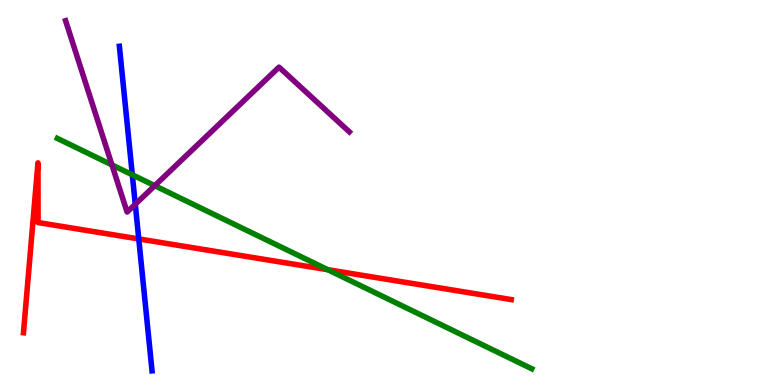[{'lines': ['blue', 'red'], 'intersections': [{'x': 1.79, 'y': 3.79}]}, {'lines': ['green', 'red'], 'intersections': [{'x': 4.23, 'y': 2.99}]}, {'lines': ['purple', 'red'], 'intersections': []}, {'lines': ['blue', 'green'], 'intersections': [{'x': 1.71, 'y': 5.46}]}, {'lines': ['blue', 'purple'], 'intersections': [{'x': 1.75, 'y': 4.69}]}, {'lines': ['green', 'purple'], 'intersections': [{'x': 1.44, 'y': 5.72}, {'x': 2.0, 'y': 5.18}]}]